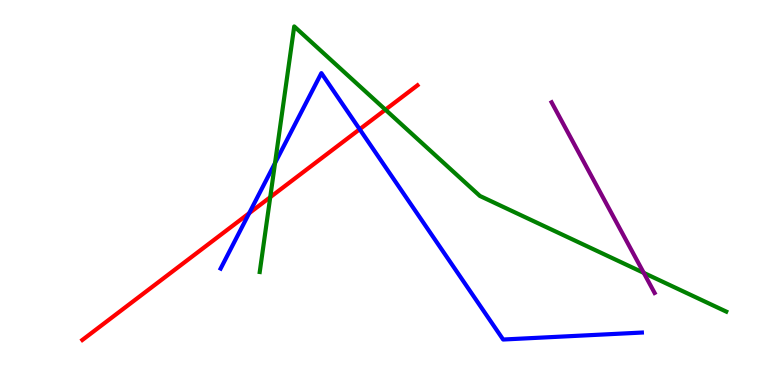[{'lines': ['blue', 'red'], 'intersections': [{'x': 3.22, 'y': 4.46}, {'x': 4.64, 'y': 6.64}]}, {'lines': ['green', 'red'], 'intersections': [{'x': 3.49, 'y': 4.88}, {'x': 4.97, 'y': 7.15}]}, {'lines': ['purple', 'red'], 'intersections': []}, {'lines': ['blue', 'green'], 'intersections': [{'x': 3.55, 'y': 5.77}]}, {'lines': ['blue', 'purple'], 'intersections': []}, {'lines': ['green', 'purple'], 'intersections': [{'x': 8.31, 'y': 2.91}]}]